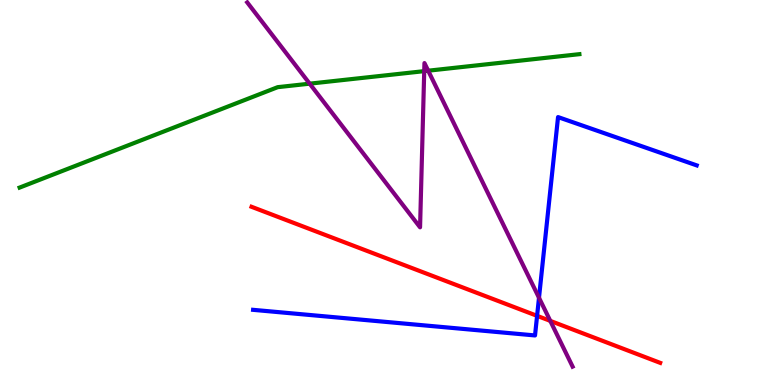[{'lines': ['blue', 'red'], 'intersections': [{'x': 6.93, 'y': 1.8}]}, {'lines': ['green', 'red'], 'intersections': []}, {'lines': ['purple', 'red'], 'intersections': [{'x': 7.1, 'y': 1.67}]}, {'lines': ['blue', 'green'], 'intersections': []}, {'lines': ['blue', 'purple'], 'intersections': [{'x': 6.95, 'y': 2.27}]}, {'lines': ['green', 'purple'], 'intersections': [{'x': 4.0, 'y': 7.83}, {'x': 5.47, 'y': 8.15}, {'x': 5.52, 'y': 8.16}]}]